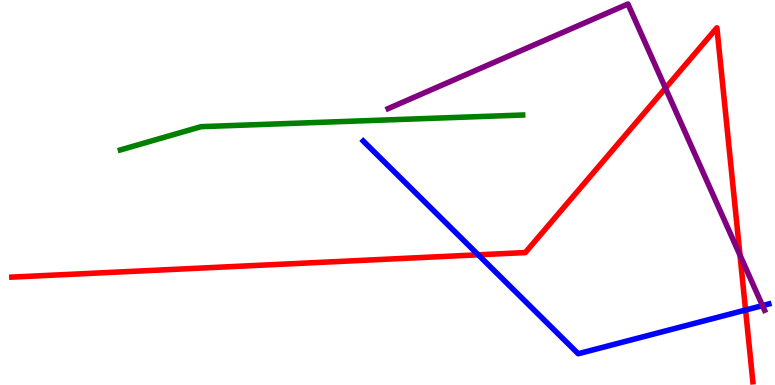[{'lines': ['blue', 'red'], 'intersections': [{'x': 6.17, 'y': 3.38}, {'x': 9.62, 'y': 1.95}]}, {'lines': ['green', 'red'], 'intersections': []}, {'lines': ['purple', 'red'], 'intersections': [{'x': 8.59, 'y': 7.71}, {'x': 9.55, 'y': 3.37}]}, {'lines': ['blue', 'green'], 'intersections': []}, {'lines': ['blue', 'purple'], 'intersections': [{'x': 9.84, 'y': 2.06}]}, {'lines': ['green', 'purple'], 'intersections': []}]